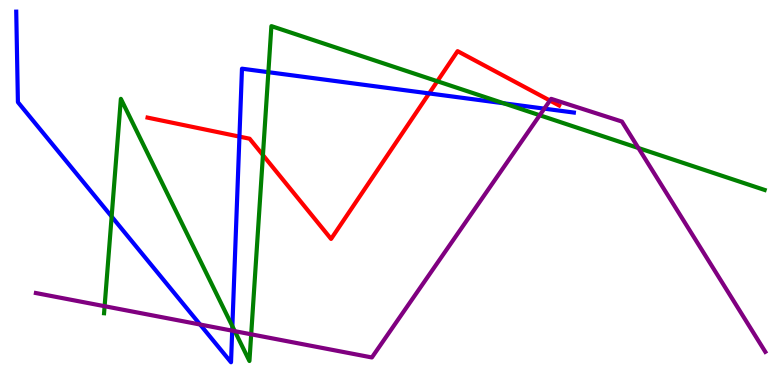[{'lines': ['blue', 'red'], 'intersections': [{'x': 3.09, 'y': 6.45}, {'x': 5.54, 'y': 7.57}]}, {'lines': ['green', 'red'], 'intersections': [{'x': 3.39, 'y': 5.97}, {'x': 5.64, 'y': 7.89}]}, {'lines': ['purple', 'red'], 'intersections': [{'x': 7.1, 'y': 7.39}]}, {'lines': ['blue', 'green'], 'intersections': [{'x': 1.44, 'y': 4.37}, {'x': 3.0, 'y': 1.53}, {'x': 3.46, 'y': 8.13}, {'x': 6.5, 'y': 7.32}]}, {'lines': ['blue', 'purple'], 'intersections': [{'x': 2.58, 'y': 1.57}, {'x': 3.0, 'y': 1.41}, {'x': 7.02, 'y': 7.18}]}, {'lines': ['green', 'purple'], 'intersections': [{'x': 1.35, 'y': 2.05}, {'x': 3.03, 'y': 1.4}, {'x': 3.24, 'y': 1.32}, {'x': 6.96, 'y': 7.01}, {'x': 8.24, 'y': 6.16}]}]